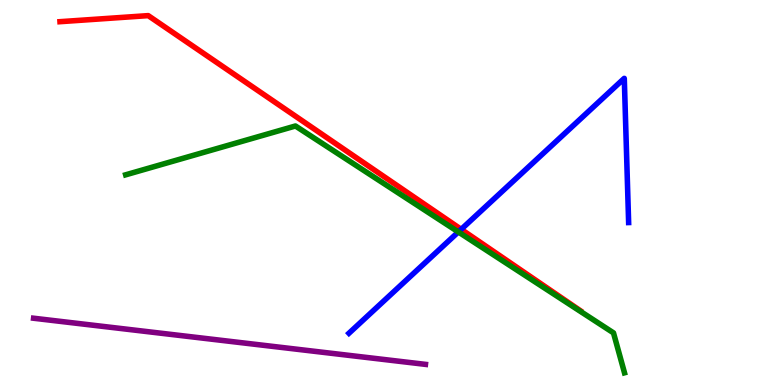[{'lines': ['blue', 'red'], 'intersections': [{'x': 5.95, 'y': 4.04}]}, {'lines': ['green', 'red'], 'intersections': []}, {'lines': ['purple', 'red'], 'intersections': []}, {'lines': ['blue', 'green'], 'intersections': [{'x': 5.91, 'y': 3.98}]}, {'lines': ['blue', 'purple'], 'intersections': []}, {'lines': ['green', 'purple'], 'intersections': []}]